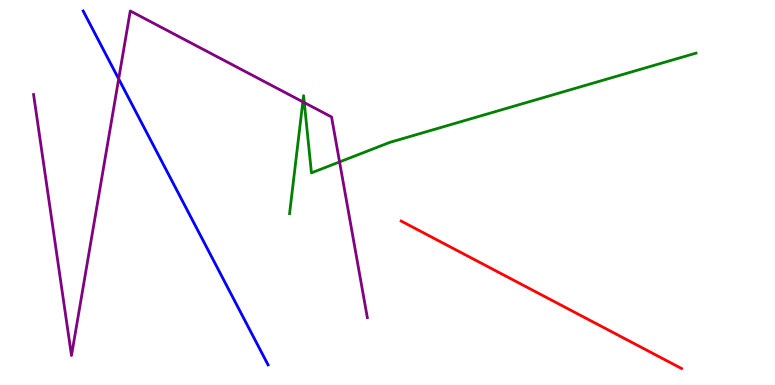[{'lines': ['blue', 'red'], 'intersections': []}, {'lines': ['green', 'red'], 'intersections': []}, {'lines': ['purple', 'red'], 'intersections': []}, {'lines': ['blue', 'green'], 'intersections': []}, {'lines': ['blue', 'purple'], 'intersections': [{'x': 1.53, 'y': 7.95}]}, {'lines': ['green', 'purple'], 'intersections': [{'x': 3.91, 'y': 7.35}, {'x': 3.93, 'y': 7.33}, {'x': 4.38, 'y': 5.79}]}]